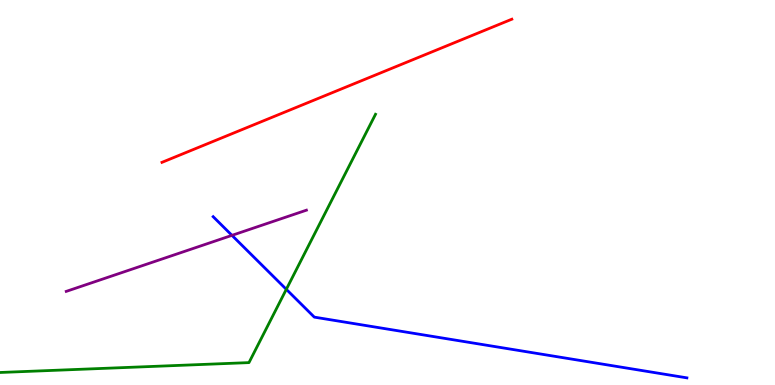[{'lines': ['blue', 'red'], 'intersections': []}, {'lines': ['green', 'red'], 'intersections': []}, {'lines': ['purple', 'red'], 'intersections': []}, {'lines': ['blue', 'green'], 'intersections': [{'x': 3.69, 'y': 2.49}]}, {'lines': ['blue', 'purple'], 'intersections': [{'x': 2.99, 'y': 3.89}]}, {'lines': ['green', 'purple'], 'intersections': []}]